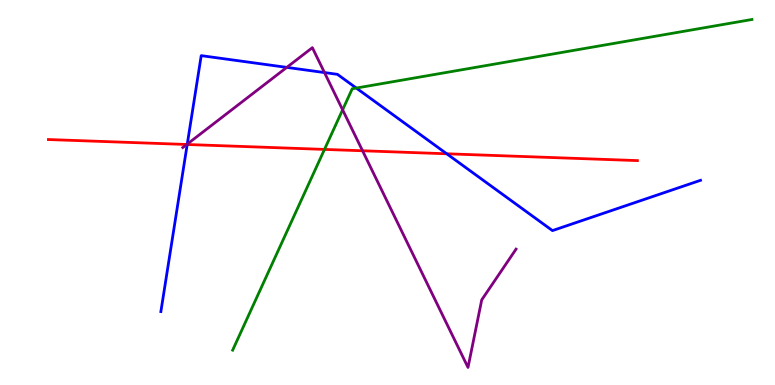[{'lines': ['blue', 'red'], 'intersections': [{'x': 2.42, 'y': 6.25}, {'x': 5.76, 'y': 6.01}]}, {'lines': ['green', 'red'], 'intersections': [{'x': 4.19, 'y': 6.12}]}, {'lines': ['purple', 'red'], 'intersections': [{'x': 2.41, 'y': 6.25}, {'x': 4.68, 'y': 6.08}]}, {'lines': ['blue', 'green'], 'intersections': [{'x': 4.6, 'y': 7.71}]}, {'lines': ['blue', 'purple'], 'intersections': [{'x': 2.42, 'y': 6.26}, {'x': 3.7, 'y': 8.25}, {'x': 4.19, 'y': 8.12}]}, {'lines': ['green', 'purple'], 'intersections': [{'x': 4.42, 'y': 7.15}]}]